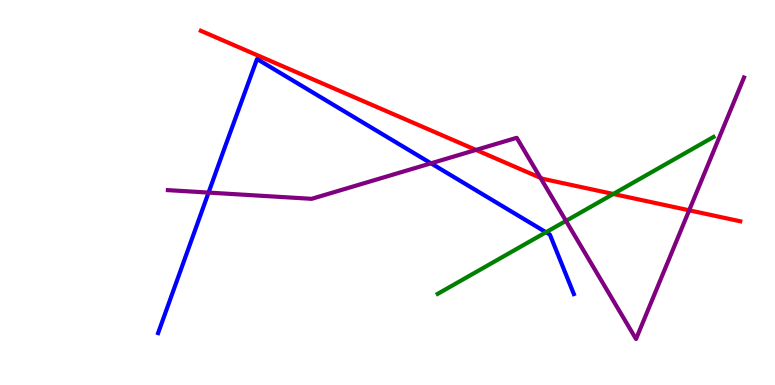[{'lines': ['blue', 'red'], 'intersections': []}, {'lines': ['green', 'red'], 'intersections': [{'x': 7.91, 'y': 4.96}]}, {'lines': ['purple', 'red'], 'intersections': [{'x': 6.14, 'y': 6.11}, {'x': 6.97, 'y': 5.38}, {'x': 8.89, 'y': 4.54}]}, {'lines': ['blue', 'green'], 'intersections': [{'x': 7.05, 'y': 3.97}]}, {'lines': ['blue', 'purple'], 'intersections': [{'x': 2.69, 'y': 5.0}, {'x': 5.56, 'y': 5.76}]}, {'lines': ['green', 'purple'], 'intersections': [{'x': 7.3, 'y': 4.26}]}]